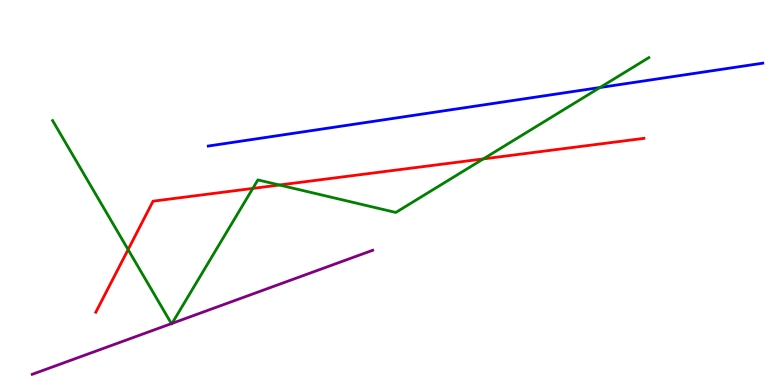[{'lines': ['blue', 'red'], 'intersections': []}, {'lines': ['green', 'red'], 'intersections': [{'x': 1.65, 'y': 3.52}, {'x': 3.26, 'y': 5.11}, {'x': 3.61, 'y': 5.19}, {'x': 6.24, 'y': 5.87}]}, {'lines': ['purple', 'red'], 'intersections': []}, {'lines': ['blue', 'green'], 'intersections': [{'x': 7.74, 'y': 7.73}]}, {'lines': ['blue', 'purple'], 'intersections': []}, {'lines': ['green', 'purple'], 'intersections': [{'x': 2.21, 'y': 1.59}, {'x': 2.22, 'y': 1.6}]}]